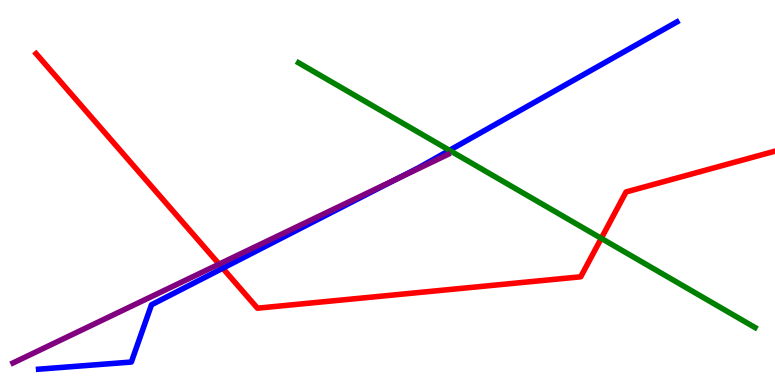[{'lines': ['blue', 'red'], 'intersections': [{'x': 2.87, 'y': 3.03}]}, {'lines': ['green', 'red'], 'intersections': [{'x': 7.76, 'y': 3.81}]}, {'lines': ['purple', 'red'], 'intersections': [{'x': 2.83, 'y': 3.14}]}, {'lines': ['blue', 'green'], 'intersections': [{'x': 5.8, 'y': 6.1}]}, {'lines': ['blue', 'purple'], 'intersections': [{'x': 5.12, 'y': 5.35}]}, {'lines': ['green', 'purple'], 'intersections': []}]